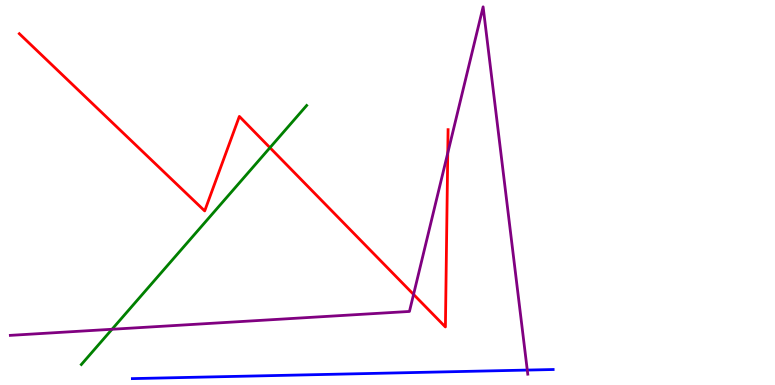[{'lines': ['blue', 'red'], 'intersections': []}, {'lines': ['green', 'red'], 'intersections': [{'x': 3.48, 'y': 6.16}]}, {'lines': ['purple', 'red'], 'intersections': [{'x': 5.34, 'y': 2.35}, {'x': 5.78, 'y': 6.03}]}, {'lines': ['blue', 'green'], 'intersections': []}, {'lines': ['blue', 'purple'], 'intersections': [{'x': 6.8, 'y': 0.388}]}, {'lines': ['green', 'purple'], 'intersections': [{'x': 1.45, 'y': 1.45}]}]